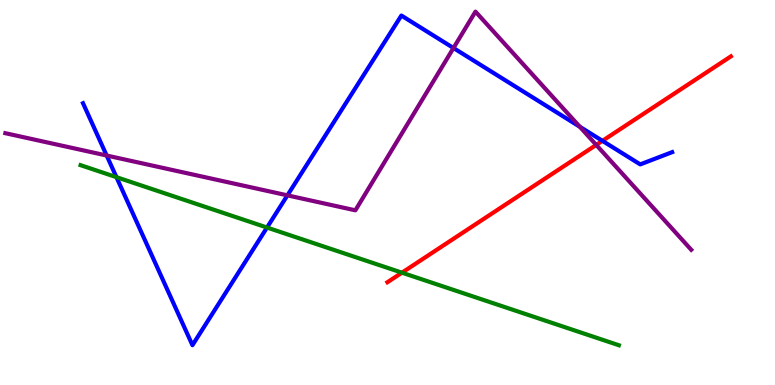[{'lines': ['blue', 'red'], 'intersections': [{'x': 7.77, 'y': 6.34}]}, {'lines': ['green', 'red'], 'intersections': [{'x': 5.19, 'y': 2.92}]}, {'lines': ['purple', 'red'], 'intersections': [{'x': 7.69, 'y': 6.24}]}, {'lines': ['blue', 'green'], 'intersections': [{'x': 1.5, 'y': 5.4}, {'x': 3.45, 'y': 4.09}]}, {'lines': ['blue', 'purple'], 'intersections': [{'x': 1.38, 'y': 5.96}, {'x': 3.71, 'y': 4.93}, {'x': 5.85, 'y': 8.75}, {'x': 7.48, 'y': 6.71}]}, {'lines': ['green', 'purple'], 'intersections': []}]